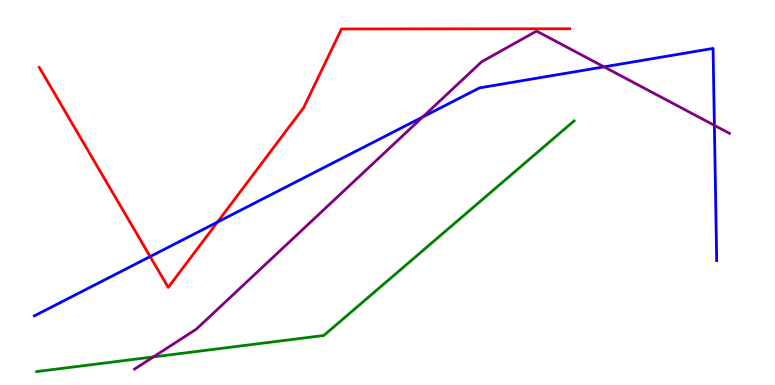[{'lines': ['blue', 'red'], 'intersections': [{'x': 1.94, 'y': 3.34}, {'x': 2.81, 'y': 4.23}]}, {'lines': ['green', 'red'], 'intersections': []}, {'lines': ['purple', 'red'], 'intersections': []}, {'lines': ['blue', 'green'], 'intersections': []}, {'lines': ['blue', 'purple'], 'intersections': [{'x': 5.45, 'y': 6.96}, {'x': 7.79, 'y': 8.26}, {'x': 9.22, 'y': 6.74}]}, {'lines': ['green', 'purple'], 'intersections': [{'x': 1.98, 'y': 0.73}]}]